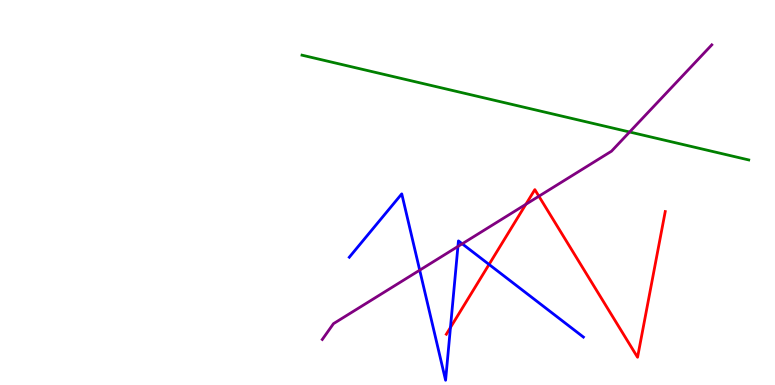[{'lines': ['blue', 'red'], 'intersections': [{'x': 5.81, 'y': 1.49}, {'x': 6.31, 'y': 3.13}]}, {'lines': ['green', 'red'], 'intersections': []}, {'lines': ['purple', 'red'], 'intersections': [{'x': 6.79, 'y': 4.69}, {'x': 6.95, 'y': 4.9}]}, {'lines': ['blue', 'green'], 'intersections': []}, {'lines': ['blue', 'purple'], 'intersections': [{'x': 5.42, 'y': 2.98}, {'x': 5.91, 'y': 3.6}, {'x': 5.96, 'y': 3.67}]}, {'lines': ['green', 'purple'], 'intersections': [{'x': 8.12, 'y': 6.57}]}]